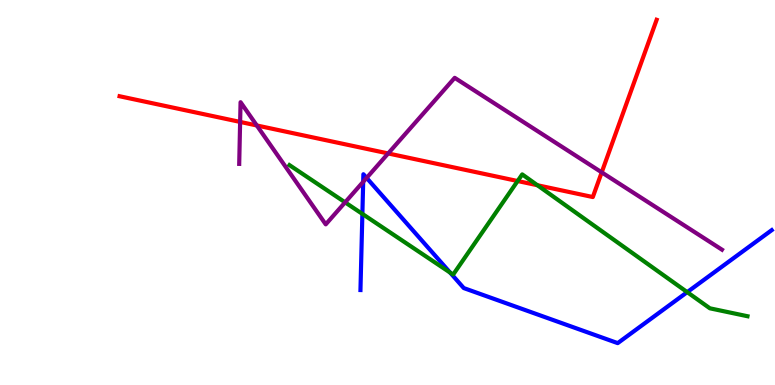[{'lines': ['blue', 'red'], 'intersections': []}, {'lines': ['green', 'red'], 'intersections': [{'x': 6.68, 'y': 5.3}, {'x': 6.93, 'y': 5.19}]}, {'lines': ['purple', 'red'], 'intersections': [{'x': 3.1, 'y': 6.83}, {'x': 3.31, 'y': 6.74}, {'x': 5.01, 'y': 6.01}, {'x': 7.76, 'y': 5.52}]}, {'lines': ['blue', 'green'], 'intersections': [{'x': 4.68, 'y': 4.44}, {'x': 5.81, 'y': 2.92}, {'x': 8.87, 'y': 2.41}]}, {'lines': ['blue', 'purple'], 'intersections': [{'x': 4.69, 'y': 5.28}, {'x': 4.73, 'y': 5.38}]}, {'lines': ['green', 'purple'], 'intersections': [{'x': 4.45, 'y': 4.74}]}]